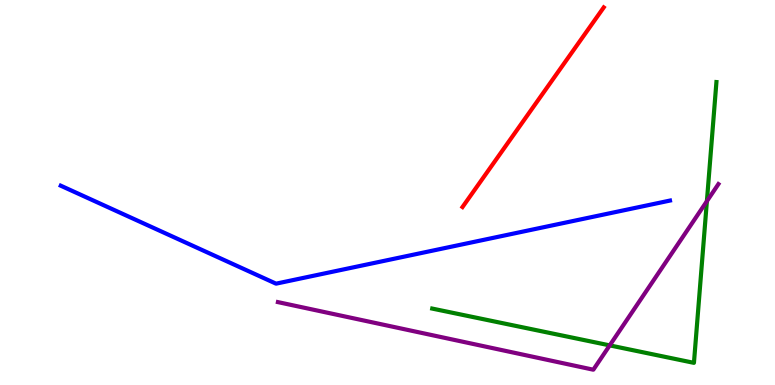[{'lines': ['blue', 'red'], 'intersections': []}, {'lines': ['green', 'red'], 'intersections': []}, {'lines': ['purple', 'red'], 'intersections': []}, {'lines': ['blue', 'green'], 'intersections': []}, {'lines': ['blue', 'purple'], 'intersections': []}, {'lines': ['green', 'purple'], 'intersections': [{'x': 7.87, 'y': 1.03}, {'x': 9.12, 'y': 4.77}]}]